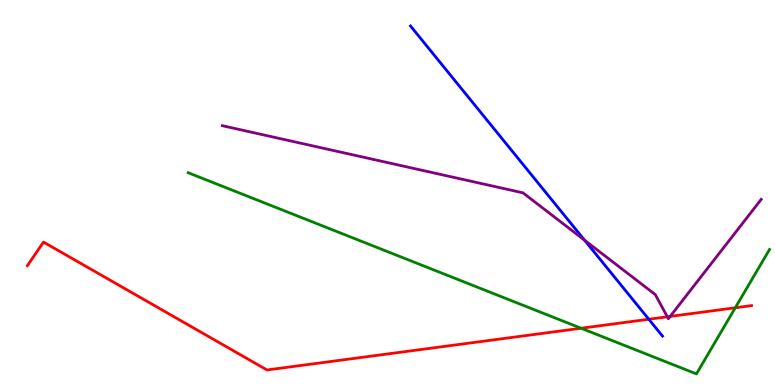[{'lines': ['blue', 'red'], 'intersections': [{'x': 8.37, 'y': 1.71}]}, {'lines': ['green', 'red'], 'intersections': [{'x': 7.5, 'y': 1.47}, {'x': 9.49, 'y': 2.01}]}, {'lines': ['purple', 'red'], 'intersections': [{'x': 8.61, 'y': 1.77}, {'x': 8.65, 'y': 1.78}]}, {'lines': ['blue', 'green'], 'intersections': []}, {'lines': ['blue', 'purple'], 'intersections': [{'x': 7.54, 'y': 3.76}]}, {'lines': ['green', 'purple'], 'intersections': []}]